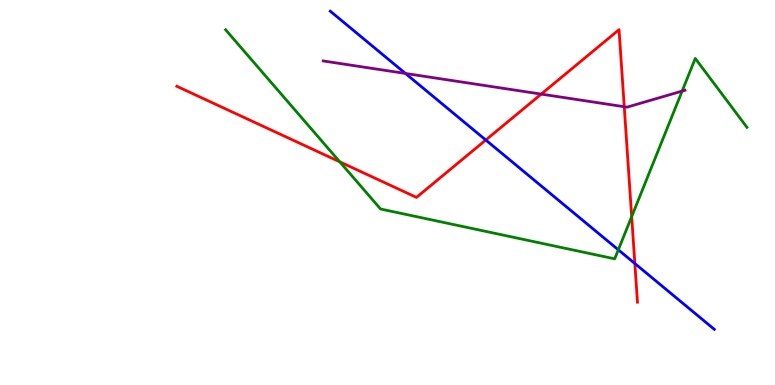[{'lines': ['blue', 'red'], 'intersections': [{'x': 6.27, 'y': 6.36}, {'x': 8.19, 'y': 3.16}]}, {'lines': ['green', 'red'], 'intersections': [{'x': 4.38, 'y': 5.8}, {'x': 8.15, 'y': 4.37}]}, {'lines': ['purple', 'red'], 'intersections': [{'x': 6.98, 'y': 7.56}, {'x': 8.05, 'y': 7.23}]}, {'lines': ['blue', 'green'], 'intersections': [{'x': 7.98, 'y': 3.51}]}, {'lines': ['blue', 'purple'], 'intersections': [{'x': 5.23, 'y': 8.09}]}, {'lines': ['green', 'purple'], 'intersections': [{'x': 8.8, 'y': 7.63}]}]